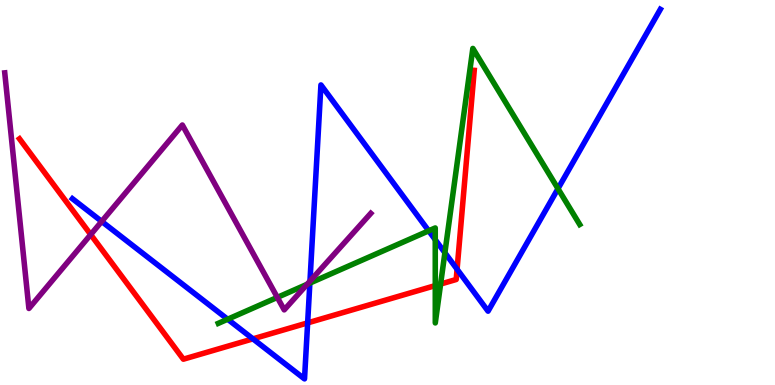[{'lines': ['blue', 'red'], 'intersections': [{'x': 3.26, 'y': 1.2}, {'x': 3.97, 'y': 1.61}, {'x': 5.9, 'y': 3.01}]}, {'lines': ['green', 'red'], 'intersections': [{'x': 5.62, 'y': 2.58}, {'x': 5.69, 'y': 2.62}]}, {'lines': ['purple', 'red'], 'intersections': [{'x': 1.17, 'y': 3.91}]}, {'lines': ['blue', 'green'], 'intersections': [{'x': 2.94, 'y': 1.71}, {'x': 4.0, 'y': 2.65}, {'x': 5.53, 'y': 4.0}, {'x': 5.62, 'y': 3.77}, {'x': 5.74, 'y': 3.44}, {'x': 7.2, 'y': 5.1}]}, {'lines': ['blue', 'purple'], 'intersections': [{'x': 1.31, 'y': 4.25}, {'x': 4.0, 'y': 2.7}]}, {'lines': ['green', 'purple'], 'intersections': [{'x': 3.58, 'y': 2.28}, {'x': 3.96, 'y': 2.62}]}]